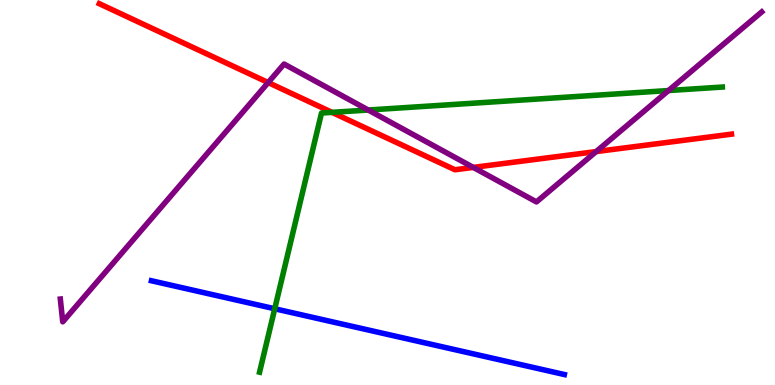[{'lines': ['blue', 'red'], 'intersections': []}, {'lines': ['green', 'red'], 'intersections': [{'x': 4.28, 'y': 7.08}]}, {'lines': ['purple', 'red'], 'intersections': [{'x': 3.46, 'y': 7.86}, {'x': 6.11, 'y': 5.65}, {'x': 7.69, 'y': 6.06}]}, {'lines': ['blue', 'green'], 'intersections': [{'x': 3.54, 'y': 1.98}]}, {'lines': ['blue', 'purple'], 'intersections': []}, {'lines': ['green', 'purple'], 'intersections': [{'x': 4.75, 'y': 7.14}, {'x': 8.63, 'y': 7.65}]}]